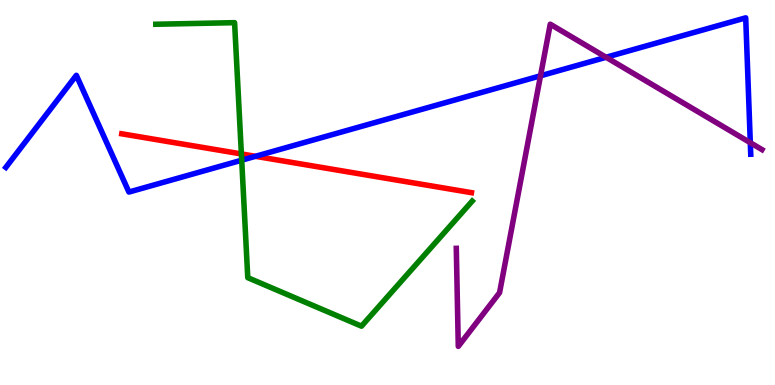[{'lines': ['blue', 'red'], 'intersections': [{'x': 3.3, 'y': 5.94}]}, {'lines': ['green', 'red'], 'intersections': [{'x': 3.11, 'y': 6.0}]}, {'lines': ['purple', 'red'], 'intersections': []}, {'lines': ['blue', 'green'], 'intersections': [{'x': 3.12, 'y': 5.84}]}, {'lines': ['blue', 'purple'], 'intersections': [{'x': 6.97, 'y': 8.03}, {'x': 7.82, 'y': 8.51}, {'x': 9.68, 'y': 6.29}]}, {'lines': ['green', 'purple'], 'intersections': []}]